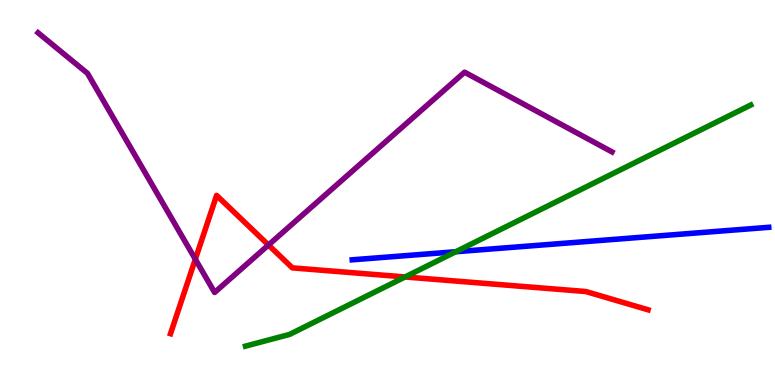[{'lines': ['blue', 'red'], 'intersections': []}, {'lines': ['green', 'red'], 'intersections': [{'x': 5.23, 'y': 2.81}]}, {'lines': ['purple', 'red'], 'intersections': [{'x': 2.52, 'y': 3.27}, {'x': 3.46, 'y': 3.64}]}, {'lines': ['blue', 'green'], 'intersections': [{'x': 5.88, 'y': 3.46}]}, {'lines': ['blue', 'purple'], 'intersections': []}, {'lines': ['green', 'purple'], 'intersections': []}]